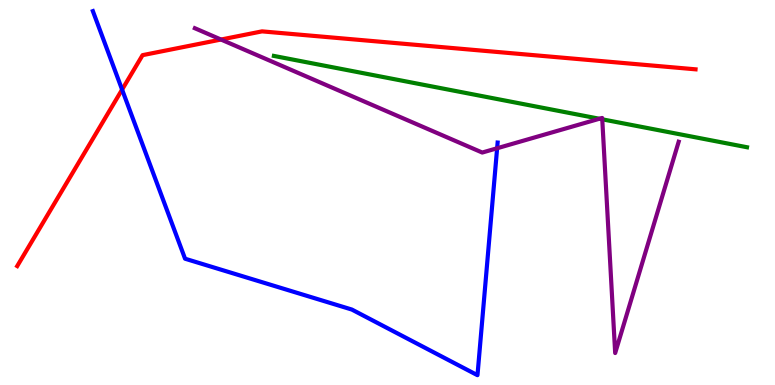[{'lines': ['blue', 'red'], 'intersections': [{'x': 1.58, 'y': 7.67}]}, {'lines': ['green', 'red'], 'intersections': []}, {'lines': ['purple', 'red'], 'intersections': [{'x': 2.85, 'y': 8.97}]}, {'lines': ['blue', 'green'], 'intersections': []}, {'lines': ['blue', 'purple'], 'intersections': [{'x': 6.41, 'y': 6.15}]}, {'lines': ['green', 'purple'], 'intersections': [{'x': 7.73, 'y': 6.92}, {'x': 7.77, 'y': 6.9}]}]